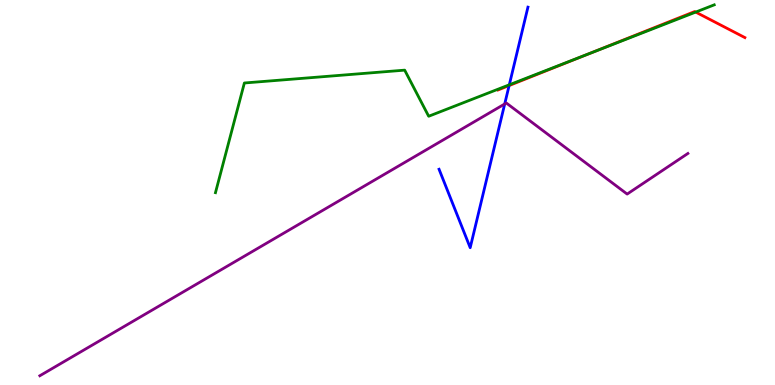[{'lines': ['blue', 'red'], 'intersections': [{'x': 6.57, 'y': 7.78}]}, {'lines': ['green', 'red'], 'intersections': [{'x': 7.59, 'y': 8.59}, {'x': 8.98, 'y': 9.69}]}, {'lines': ['purple', 'red'], 'intersections': []}, {'lines': ['blue', 'green'], 'intersections': [{'x': 6.57, 'y': 7.8}]}, {'lines': ['blue', 'purple'], 'intersections': [{'x': 6.51, 'y': 7.3}]}, {'lines': ['green', 'purple'], 'intersections': []}]